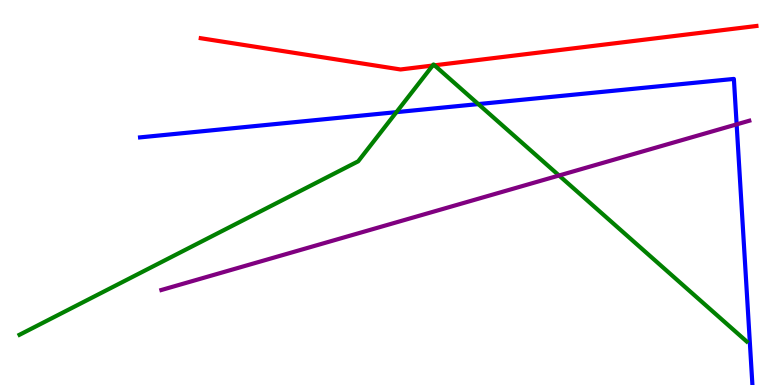[{'lines': ['blue', 'red'], 'intersections': []}, {'lines': ['green', 'red'], 'intersections': [{'x': 5.58, 'y': 8.3}, {'x': 5.61, 'y': 8.3}]}, {'lines': ['purple', 'red'], 'intersections': []}, {'lines': ['blue', 'green'], 'intersections': [{'x': 5.12, 'y': 7.09}, {'x': 6.17, 'y': 7.3}]}, {'lines': ['blue', 'purple'], 'intersections': [{'x': 9.5, 'y': 6.77}]}, {'lines': ['green', 'purple'], 'intersections': [{'x': 7.21, 'y': 5.44}]}]